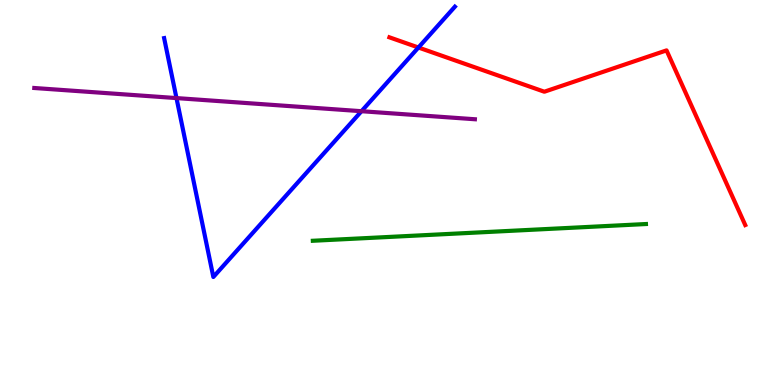[{'lines': ['blue', 'red'], 'intersections': [{'x': 5.4, 'y': 8.77}]}, {'lines': ['green', 'red'], 'intersections': []}, {'lines': ['purple', 'red'], 'intersections': []}, {'lines': ['blue', 'green'], 'intersections': []}, {'lines': ['blue', 'purple'], 'intersections': [{'x': 2.28, 'y': 7.45}, {'x': 4.66, 'y': 7.11}]}, {'lines': ['green', 'purple'], 'intersections': []}]